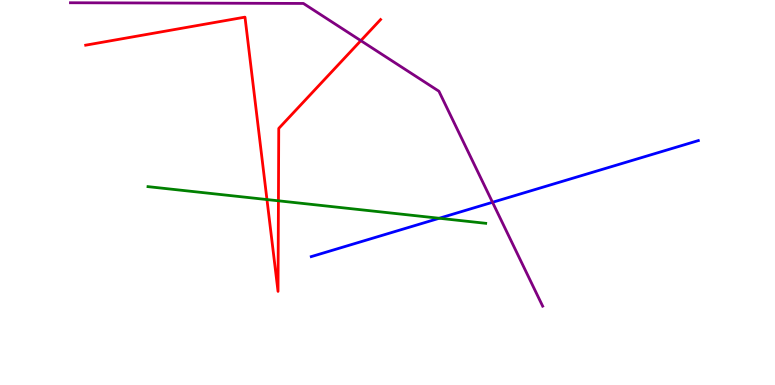[{'lines': ['blue', 'red'], 'intersections': []}, {'lines': ['green', 'red'], 'intersections': [{'x': 3.44, 'y': 4.82}, {'x': 3.59, 'y': 4.78}]}, {'lines': ['purple', 'red'], 'intersections': [{'x': 4.66, 'y': 8.94}]}, {'lines': ['blue', 'green'], 'intersections': [{'x': 5.67, 'y': 4.33}]}, {'lines': ['blue', 'purple'], 'intersections': [{'x': 6.36, 'y': 4.75}]}, {'lines': ['green', 'purple'], 'intersections': []}]